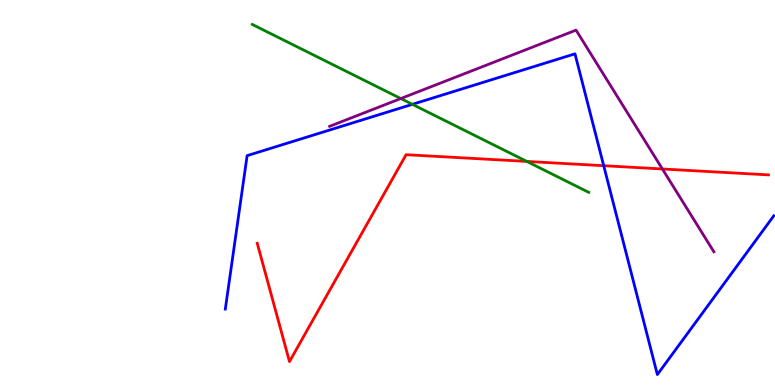[{'lines': ['blue', 'red'], 'intersections': [{'x': 7.79, 'y': 5.7}]}, {'lines': ['green', 'red'], 'intersections': [{'x': 6.8, 'y': 5.81}]}, {'lines': ['purple', 'red'], 'intersections': [{'x': 8.55, 'y': 5.61}]}, {'lines': ['blue', 'green'], 'intersections': [{'x': 5.32, 'y': 7.29}]}, {'lines': ['blue', 'purple'], 'intersections': []}, {'lines': ['green', 'purple'], 'intersections': [{'x': 5.17, 'y': 7.44}]}]